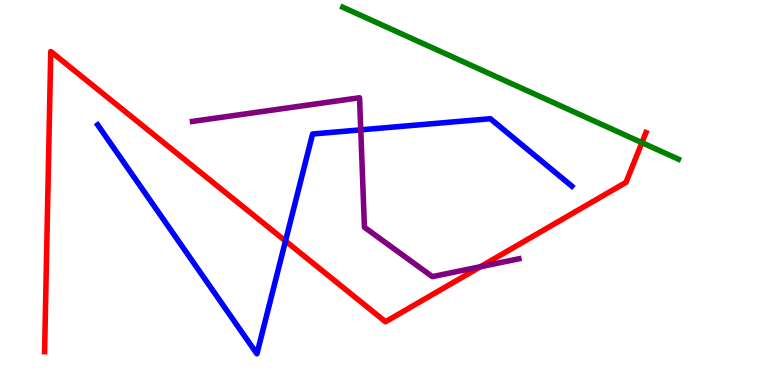[{'lines': ['blue', 'red'], 'intersections': [{'x': 3.68, 'y': 3.74}]}, {'lines': ['green', 'red'], 'intersections': [{'x': 8.28, 'y': 6.29}]}, {'lines': ['purple', 'red'], 'intersections': [{'x': 6.2, 'y': 3.07}]}, {'lines': ['blue', 'green'], 'intersections': []}, {'lines': ['blue', 'purple'], 'intersections': [{'x': 4.65, 'y': 6.63}]}, {'lines': ['green', 'purple'], 'intersections': []}]